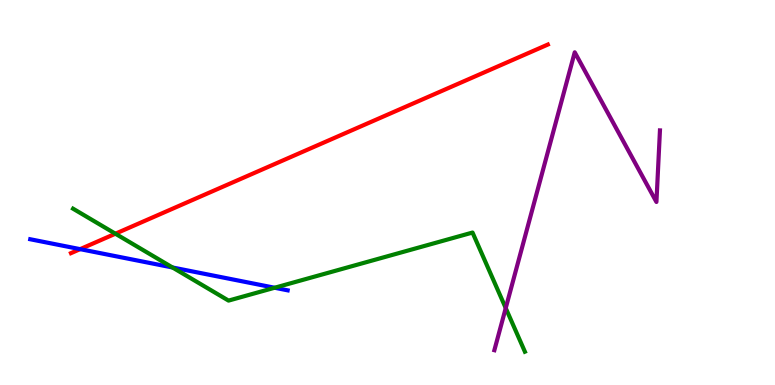[{'lines': ['blue', 'red'], 'intersections': [{'x': 1.03, 'y': 3.53}]}, {'lines': ['green', 'red'], 'intersections': [{'x': 1.49, 'y': 3.93}]}, {'lines': ['purple', 'red'], 'intersections': []}, {'lines': ['blue', 'green'], 'intersections': [{'x': 2.23, 'y': 3.05}, {'x': 3.54, 'y': 2.53}]}, {'lines': ['blue', 'purple'], 'intersections': []}, {'lines': ['green', 'purple'], 'intersections': [{'x': 6.53, 'y': 2.0}]}]